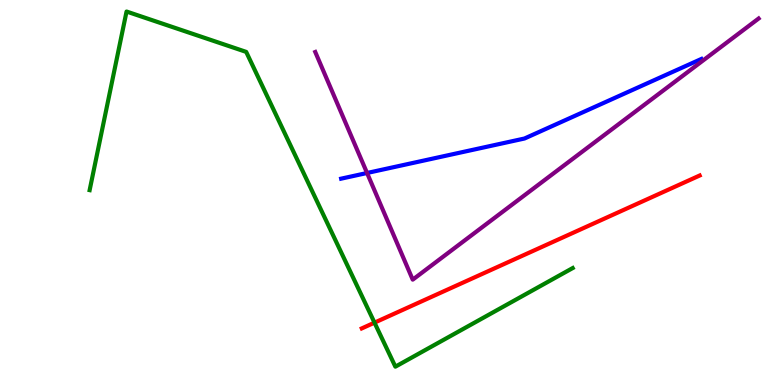[{'lines': ['blue', 'red'], 'intersections': []}, {'lines': ['green', 'red'], 'intersections': [{'x': 4.83, 'y': 1.62}]}, {'lines': ['purple', 'red'], 'intersections': []}, {'lines': ['blue', 'green'], 'intersections': []}, {'lines': ['blue', 'purple'], 'intersections': [{'x': 4.74, 'y': 5.51}]}, {'lines': ['green', 'purple'], 'intersections': []}]